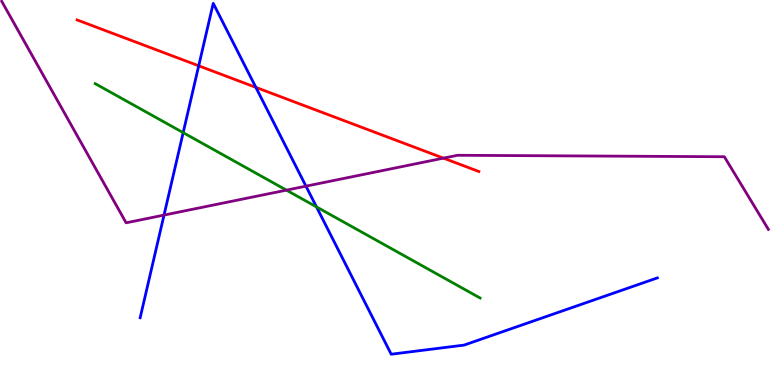[{'lines': ['blue', 'red'], 'intersections': [{'x': 2.56, 'y': 8.29}, {'x': 3.3, 'y': 7.73}]}, {'lines': ['green', 'red'], 'intersections': []}, {'lines': ['purple', 'red'], 'intersections': [{'x': 5.72, 'y': 5.89}]}, {'lines': ['blue', 'green'], 'intersections': [{'x': 2.36, 'y': 6.55}, {'x': 4.08, 'y': 4.63}]}, {'lines': ['blue', 'purple'], 'intersections': [{'x': 2.12, 'y': 4.41}, {'x': 3.95, 'y': 5.16}]}, {'lines': ['green', 'purple'], 'intersections': [{'x': 3.7, 'y': 5.06}]}]